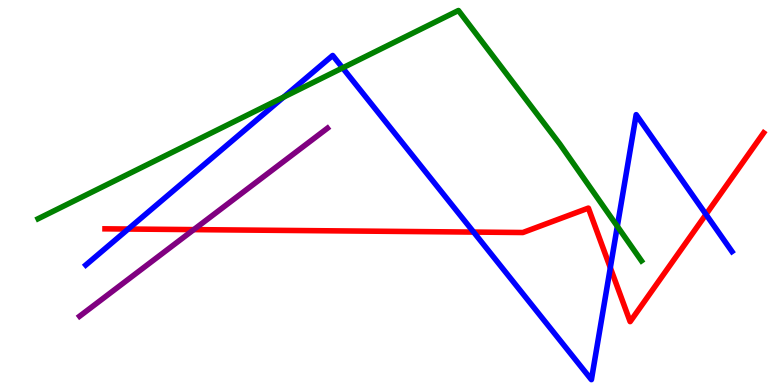[{'lines': ['blue', 'red'], 'intersections': [{'x': 1.65, 'y': 4.05}, {'x': 6.11, 'y': 3.97}, {'x': 7.88, 'y': 3.05}, {'x': 9.11, 'y': 4.43}]}, {'lines': ['green', 'red'], 'intersections': []}, {'lines': ['purple', 'red'], 'intersections': [{'x': 2.5, 'y': 4.04}]}, {'lines': ['blue', 'green'], 'intersections': [{'x': 3.66, 'y': 7.48}, {'x': 4.42, 'y': 8.24}, {'x': 7.97, 'y': 4.12}]}, {'lines': ['blue', 'purple'], 'intersections': []}, {'lines': ['green', 'purple'], 'intersections': []}]